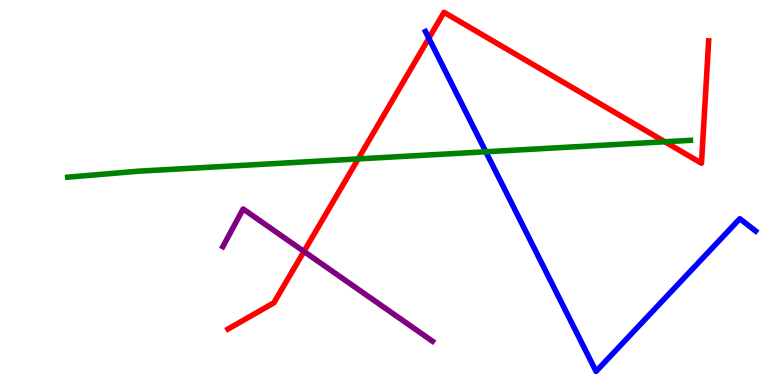[{'lines': ['blue', 'red'], 'intersections': [{'x': 5.53, 'y': 9.01}]}, {'lines': ['green', 'red'], 'intersections': [{'x': 4.62, 'y': 5.87}, {'x': 8.58, 'y': 6.32}]}, {'lines': ['purple', 'red'], 'intersections': [{'x': 3.92, 'y': 3.47}]}, {'lines': ['blue', 'green'], 'intersections': [{'x': 6.27, 'y': 6.06}]}, {'lines': ['blue', 'purple'], 'intersections': []}, {'lines': ['green', 'purple'], 'intersections': []}]